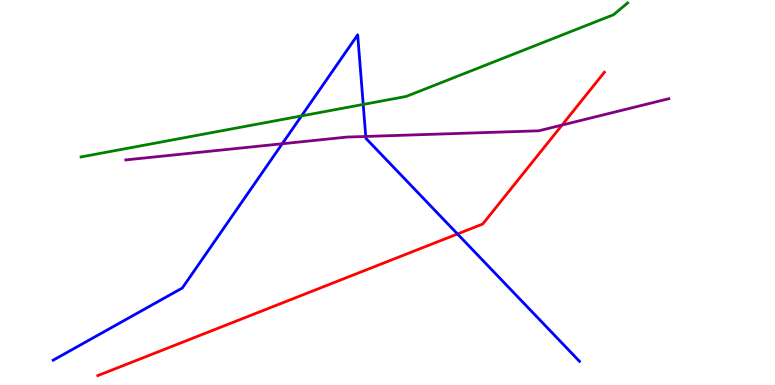[{'lines': ['blue', 'red'], 'intersections': [{'x': 5.9, 'y': 3.92}]}, {'lines': ['green', 'red'], 'intersections': []}, {'lines': ['purple', 'red'], 'intersections': [{'x': 7.25, 'y': 6.75}]}, {'lines': ['blue', 'green'], 'intersections': [{'x': 3.89, 'y': 6.99}, {'x': 4.69, 'y': 7.29}]}, {'lines': ['blue', 'purple'], 'intersections': [{'x': 3.64, 'y': 6.27}, {'x': 4.72, 'y': 6.46}]}, {'lines': ['green', 'purple'], 'intersections': []}]